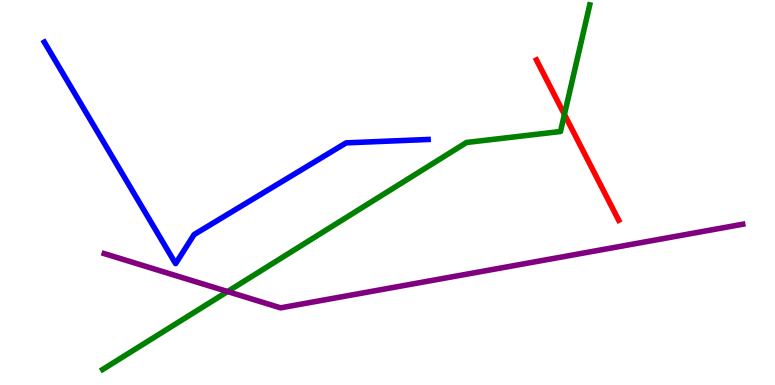[{'lines': ['blue', 'red'], 'intersections': []}, {'lines': ['green', 'red'], 'intersections': [{'x': 7.28, 'y': 7.03}]}, {'lines': ['purple', 'red'], 'intersections': []}, {'lines': ['blue', 'green'], 'intersections': []}, {'lines': ['blue', 'purple'], 'intersections': []}, {'lines': ['green', 'purple'], 'intersections': [{'x': 2.94, 'y': 2.43}]}]